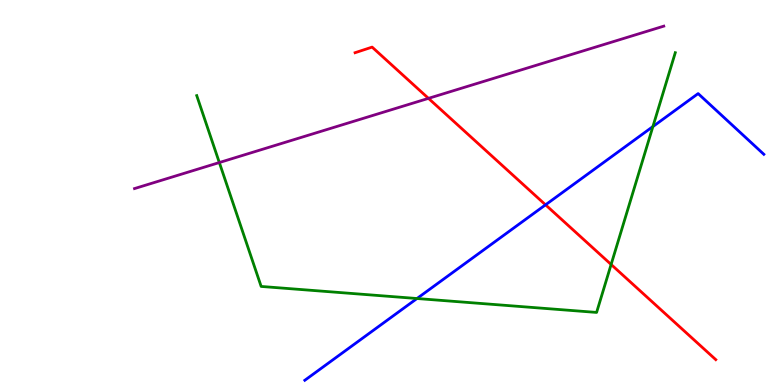[{'lines': ['blue', 'red'], 'intersections': [{'x': 7.04, 'y': 4.68}]}, {'lines': ['green', 'red'], 'intersections': [{'x': 7.89, 'y': 3.13}]}, {'lines': ['purple', 'red'], 'intersections': [{'x': 5.53, 'y': 7.45}]}, {'lines': ['blue', 'green'], 'intersections': [{'x': 5.38, 'y': 2.25}, {'x': 8.42, 'y': 6.71}]}, {'lines': ['blue', 'purple'], 'intersections': []}, {'lines': ['green', 'purple'], 'intersections': [{'x': 2.83, 'y': 5.78}]}]